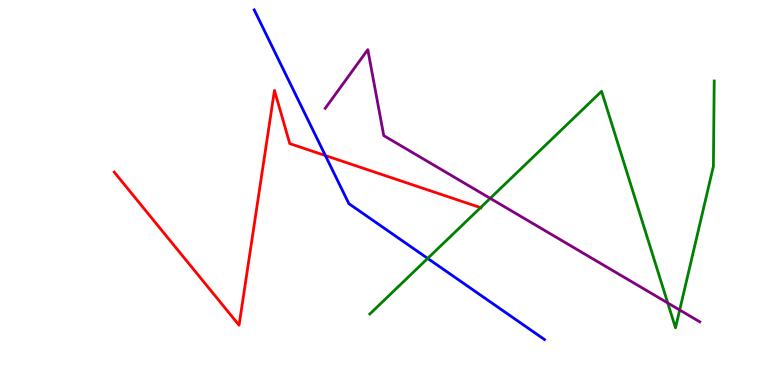[{'lines': ['blue', 'red'], 'intersections': [{'x': 4.2, 'y': 5.96}]}, {'lines': ['green', 'red'], 'intersections': [{'x': 6.2, 'y': 4.61}]}, {'lines': ['purple', 'red'], 'intersections': []}, {'lines': ['blue', 'green'], 'intersections': [{'x': 5.52, 'y': 3.29}]}, {'lines': ['blue', 'purple'], 'intersections': []}, {'lines': ['green', 'purple'], 'intersections': [{'x': 6.33, 'y': 4.85}, {'x': 8.62, 'y': 2.13}, {'x': 8.77, 'y': 1.95}]}]